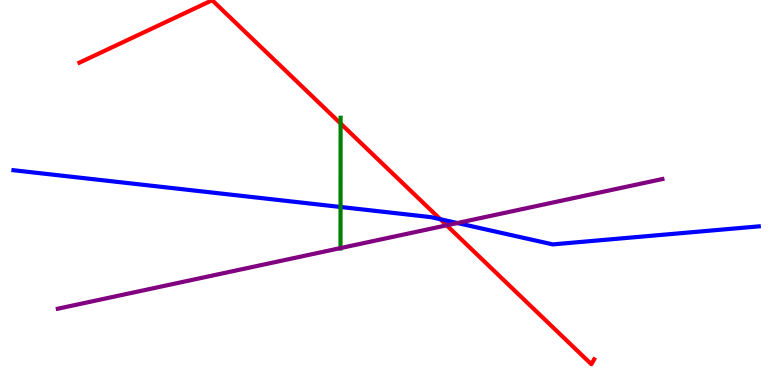[{'lines': ['blue', 'red'], 'intersections': [{'x': 5.68, 'y': 4.31}]}, {'lines': ['green', 'red'], 'intersections': [{'x': 4.39, 'y': 6.79}]}, {'lines': ['purple', 'red'], 'intersections': [{'x': 5.76, 'y': 4.15}]}, {'lines': ['blue', 'green'], 'intersections': [{'x': 4.39, 'y': 4.62}]}, {'lines': ['blue', 'purple'], 'intersections': [{'x': 5.9, 'y': 4.21}]}, {'lines': ['green', 'purple'], 'intersections': [{'x': 4.39, 'y': 3.56}]}]